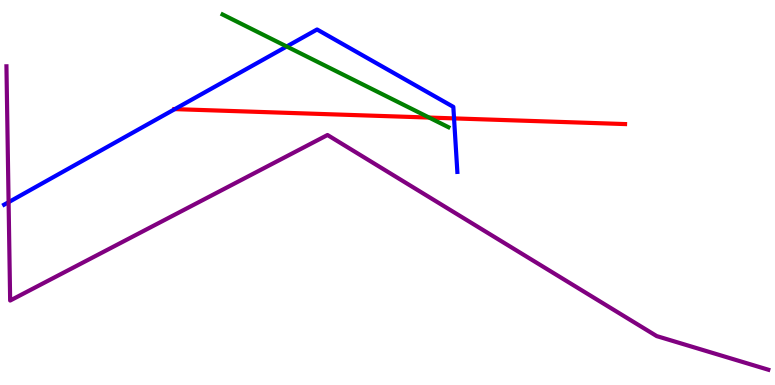[{'lines': ['blue', 'red'], 'intersections': [{'x': 2.26, 'y': 7.17}, {'x': 5.86, 'y': 6.92}]}, {'lines': ['green', 'red'], 'intersections': [{'x': 5.54, 'y': 6.95}]}, {'lines': ['purple', 'red'], 'intersections': []}, {'lines': ['blue', 'green'], 'intersections': [{'x': 3.7, 'y': 8.79}]}, {'lines': ['blue', 'purple'], 'intersections': [{'x': 0.111, 'y': 4.75}]}, {'lines': ['green', 'purple'], 'intersections': []}]